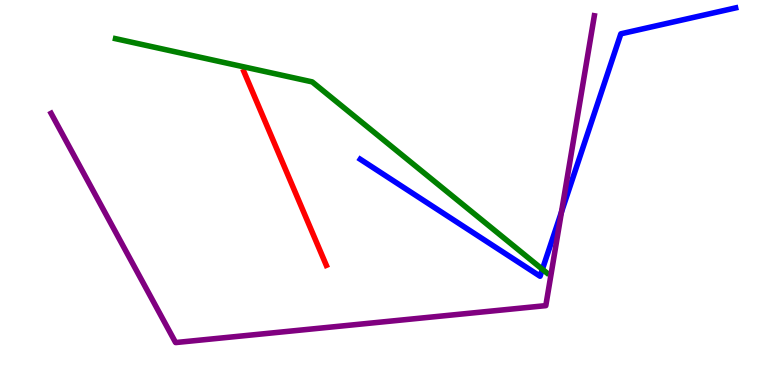[{'lines': ['blue', 'red'], 'intersections': []}, {'lines': ['green', 'red'], 'intersections': []}, {'lines': ['purple', 'red'], 'intersections': []}, {'lines': ['blue', 'green'], 'intersections': [{'x': 7.0, 'y': 3.01}]}, {'lines': ['blue', 'purple'], 'intersections': [{'x': 7.25, 'y': 4.49}]}, {'lines': ['green', 'purple'], 'intersections': []}]